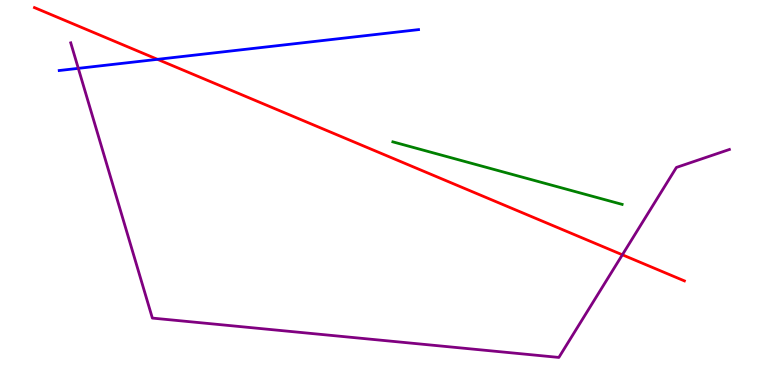[{'lines': ['blue', 'red'], 'intersections': [{'x': 2.03, 'y': 8.46}]}, {'lines': ['green', 'red'], 'intersections': []}, {'lines': ['purple', 'red'], 'intersections': [{'x': 8.03, 'y': 3.38}]}, {'lines': ['blue', 'green'], 'intersections': []}, {'lines': ['blue', 'purple'], 'intersections': [{'x': 1.01, 'y': 8.22}]}, {'lines': ['green', 'purple'], 'intersections': []}]